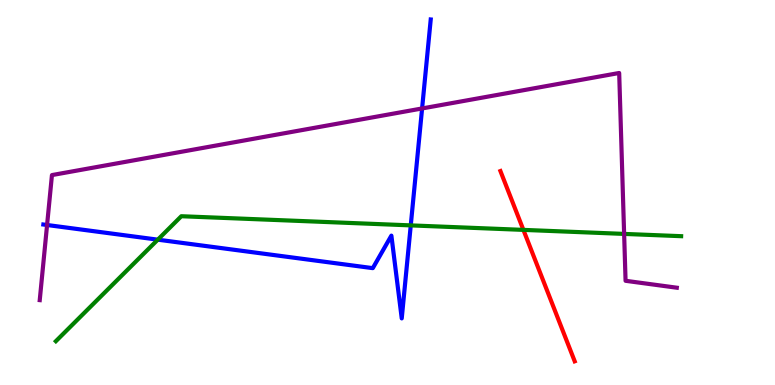[{'lines': ['blue', 'red'], 'intersections': []}, {'lines': ['green', 'red'], 'intersections': [{'x': 6.75, 'y': 4.03}]}, {'lines': ['purple', 'red'], 'intersections': []}, {'lines': ['blue', 'green'], 'intersections': [{'x': 2.04, 'y': 3.77}, {'x': 5.3, 'y': 4.15}]}, {'lines': ['blue', 'purple'], 'intersections': [{'x': 0.607, 'y': 4.16}, {'x': 5.45, 'y': 7.18}]}, {'lines': ['green', 'purple'], 'intersections': [{'x': 8.05, 'y': 3.92}]}]